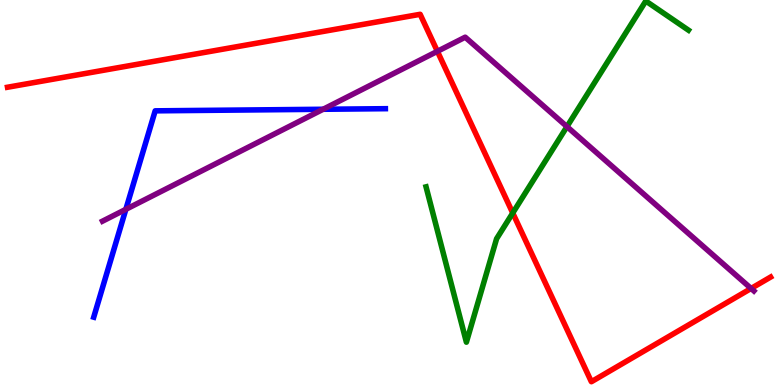[{'lines': ['blue', 'red'], 'intersections': []}, {'lines': ['green', 'red'], 'intersections': [{'x': 6.62, 'y': 4.47}]}, {'lines': ['purple', 'red'], 'intersections': [{'x': 5.64, 'y': 8.67}, {'x': 9.69, 'y': 2.51}]}, {'lines': ['blue', 'green'], 'intersections': []}, {'lines': ['blue', 'purple'], 'intersections': [{'x': 1.62, 'y': 4.56}, {'x': 4.17, 'y': 7.16}]}, {'lines': ['green', 'purple'], 'intersections': [{'x': 7.32, 'y': 6.71}]}]